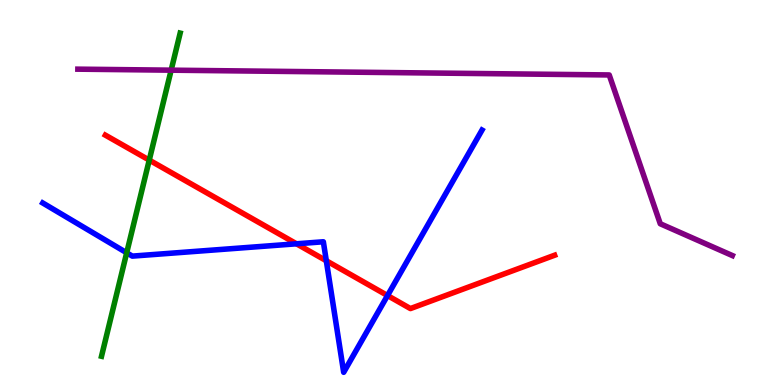[{'lines': ['blue', 'red'], 'intersections': [{'x': 3.83, 'y': 3.67}, {'x': 4.21, 'y': 3.23}, {'x': 5.0, 'y': 2.32}]}, {'lines': ['green', 'red'], 'intersections': [{'x': 1.93, 'y': 5.84}]}, {'lines': ['purple', 'red'], 'intersections': []}, {'lines': ['blue', 'green'], 'intersections': [{'x': 1.63, 'y': 3.43}]}, {'lines': ['blue', 'purple'], 'intersections': []}, {'lines': ['green', 'purple'], 'intersections': [{'x': 2.21, 'y': 8.18}]}]